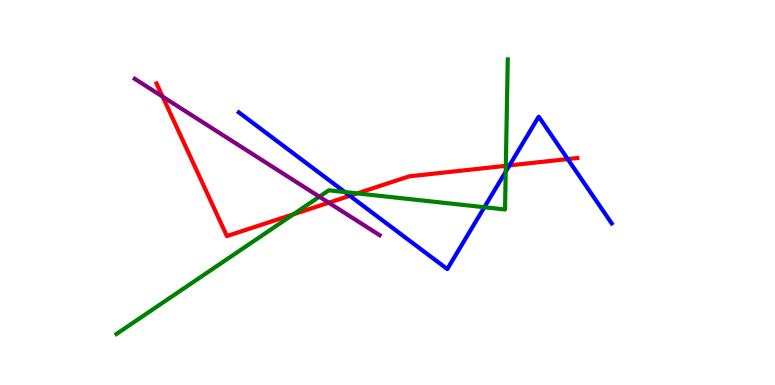[{'lines': ['blue', 'red'], 'intersections': [{'x': 4.51, 'y': 4.91}, {'x': 6.57, 'y': 5.7}, {'x': 7.33, 'y': 5.87}]}, {'lines': ['green', 'red'], 'intersections': [{'x': 3.79, 'y': 4.43}, {'x': 4.61, 'y': 4.98}, {'x': 6.53, 'y': 5.69}]}, {'lines': ['purple', 'red'], 'intersections': [{'x': 2.1, 'y': 7.49}, {'x': 4.24, 'y': 4.73}]}, {'lines': ['blue', 'green'], 'intersections': [{'x': 4.45, 'y': 5.01}, {'x': 6.25, 'y': 4.62}, {'x': 6.53, 'y': 5.54}]}, {'lines': ['blue', 'purple'], 'intersections': []}, {'lines': ['green', 'purple'], 'intersections': [{'x': 4.12, 'y': 4.89}]}]